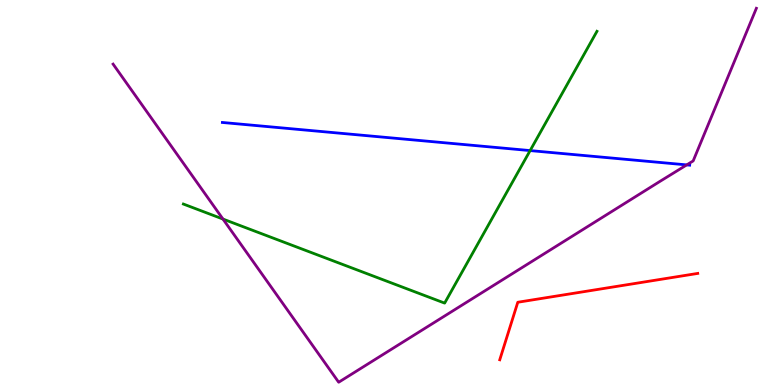[{'lines': ['blue', 'red'], 'intersections': []}, {'lines': ['green', 'red'], 'intersections': []}, {'lines': ['purple', 'red'], 'intersections': []}, {'lines': ['blue', 'green'], 'intersections': [{'x': 6.84, 'y': 6.09}]}, {'lines': ['blue', 'purple'], 'intersections': [{'x': 8.86, 'y': 5.72}]}, {'lines': ['green', 'purple'], 'intersections': [{'x': 2.88, 'y': 4.31}]}]